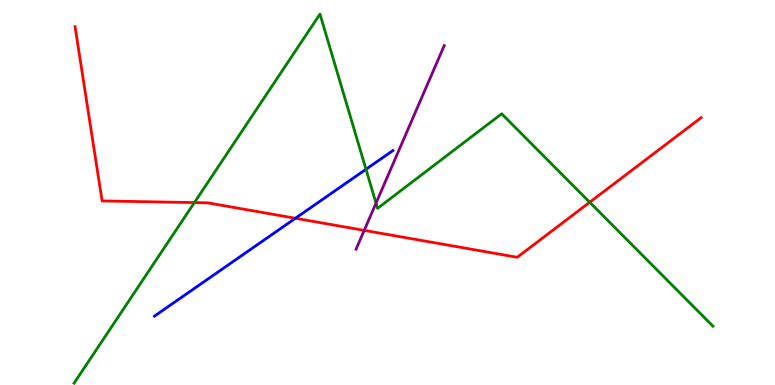[{'lines': ['blue', 'red'], 'intersections': [{'x': 3.81, 'y': 4.33}]}, {'lines': ['green', 'red'], 'intersections': [{'x': 2.51, 'y': 4.74}, {'x': 7.61, 'y': 4.75}]}, {'lines': ['purple', 'red'], 'intersections': [{'x': 4.7, 'y': 4.02}]}, {'lines': ['blue', 'green'], 'intersections': [{'x': 4.72, 'y': 5.6}]}, {'lines': ['blue', 'purple'], 'intersections': []}, {'lines': ['green', 'purple'], 'intersections': [{'x': 4.85, 'y': 4.72}]}]